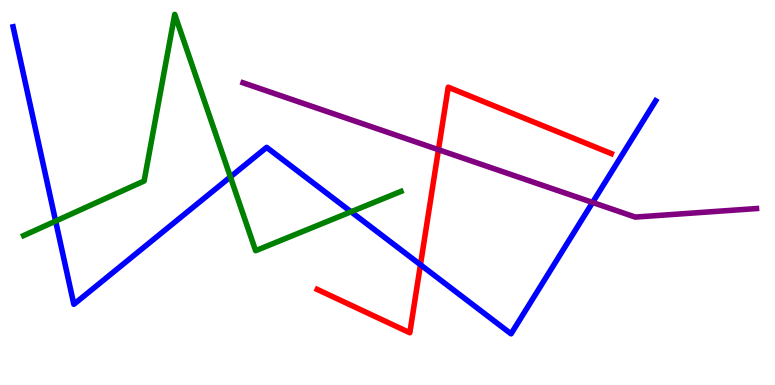[{'lines': ['blue', 'red'], 'intersections': [{'x': 5.43, 'y': 3.12}]}, {'lines': ['green', 'red'], 'intersections': []}, {'lines': ['purple', 'red'], 'intersections': [{'x': 5.66, 'y': 6.11}]}, {'lines': ['blue', 'green'], 'intersections': [{'x': 0.718, 'y': 4.26}, {'x': 2.97, 'y': 5.4}, {'x': 4.53, 'y': 4.5}]}, {'lines': ['blue', 'purple'], 'intersections': [{'x': 7.65, 'y': 4.74}]}, {'lines': ['green', 'purple'], 'intersections': []}]